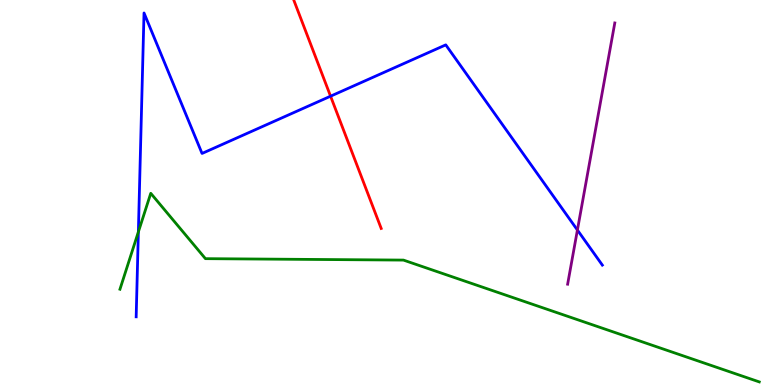[{'lines': ['blue', 'red'], 'intersections': [{'x': 4.27, 'y': 7.5}]}, {'lines': ['green', 'red'], 'intersections': []}, {'lines': ['purple', 'red'], 'intersections': []}, {'lines': ['blue', 'green'], 'intersections': [{'x': 1.79, 'y': 3.98}]}, {'lines': ['blue', 'purple'], 'intersections': [{'x': 7.45, 'y': 4.03}]}, {'lines': ['green', 'purple'], 'intersections': []}]